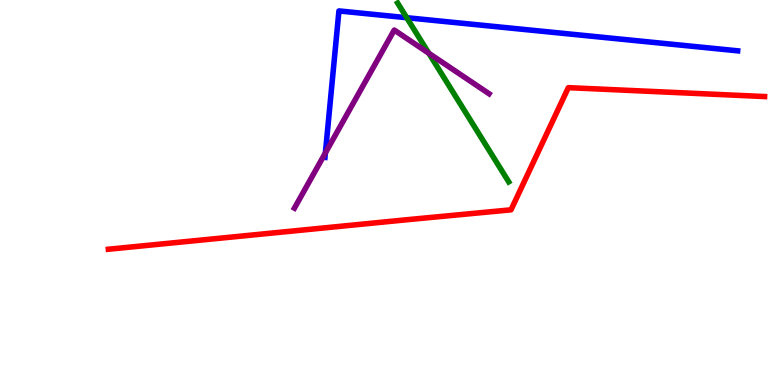[{'lines': ['blue', 'red'], 'intersections': []}, {'lines': ['green', 'red'], 'intersections': []}, {'lines': ['purple', 'red'], 'intersections': []}, {'lines': ['blue', 'green'], 'intersections': [{'x': 5.25, 'y': 9.54}]}, {'lines': ['blue', 'purple'], 'intersections': [{'x': 4.2, 'y': 6.03}]}, {'lines': ['green', 'purple'], 'intersections': [{'x': 5.53, 'y': 8.62}]}]